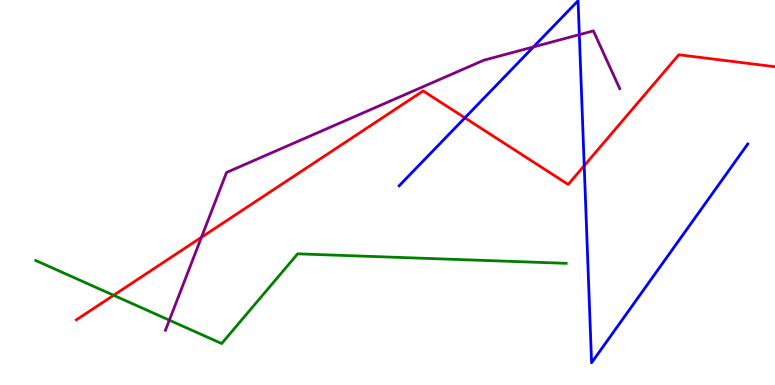[{'lines': ['blue', 'red'], 'intersections': [{'x': 6.0, 'y': 6.94}, {'x': 7.54, 'y': 5.7}]}, {'lines': ['green', 'red'], 'intersections': [{'x': 1.47, 'y': 2.33}]}, {'lines': ['purple', 'red'], 'intersections': [{'x': 2.6, 'y': 3.84}]}, {'lines': ['blue', 'green'], 'intersections': []}, {'lines': ['blue', 'purple'], 'intersections': [{'x': 6.88, 'y': 8.78}, {'x': 7.48, 'y': 9.1}]}, {'lines': ['green', 'purple'], 'intersections': [{'x': 2.19, 'y': 1.68}]}]